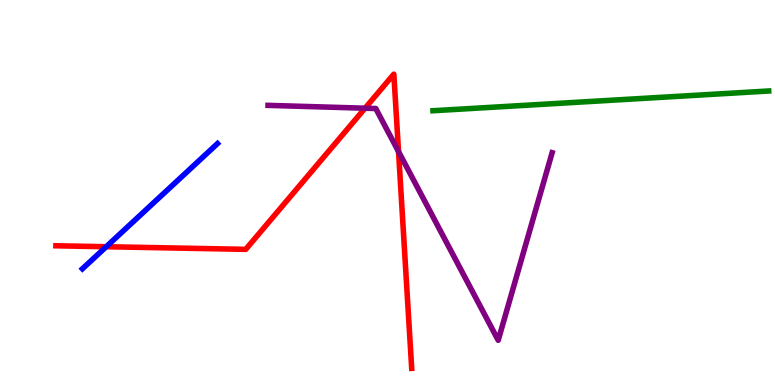[{'lines': ['blue', 'red'], 'intersections': [{'x': 1.37, 'y': 3.59}]}, {'lines': ['green', 'red'], 'intersections': []}, {'lines': ['purple', 'red'], 'intersections': [{'x': 4.71, 'y': 7.19}, {'x': 5.14, 'y': 6.06}]}, {'lines': ['blue', 'green'], 'intersections': []}, {'lines': ['blue', 'purple'], 'intersections': []}, {'lines': ['green', 'purple'], 'intersections': []}]